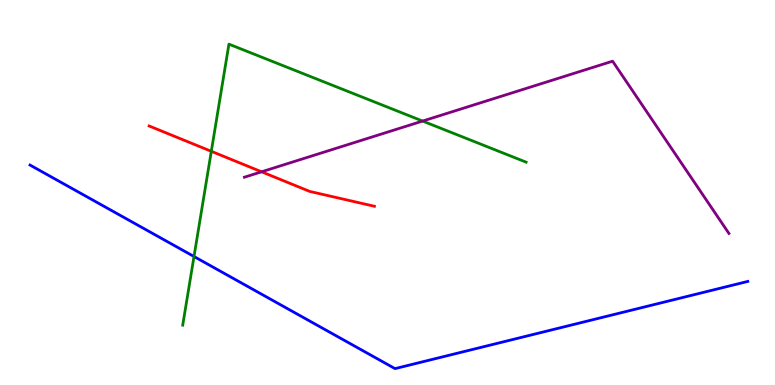[{'lines': ['blue', 'red'], 'intersections': []}, {'lines': ['green', 'red'], 'intersections': [{'x': 2.73, 'y': 6.07}]}, {'lines': ['purple', 'red'], 'intersections': [{'x': 3.38, 'y': 5.54}]}, {'lines': ['blue', 'green'], 'intersections': [{'x': 2.5, 'y': 3.34}]}, {'lines': ['blue', 'purple'], 'intersections': []}, {'lines': ['green', 'purple'], 'intersections': [{'x': 5.45, 'y': 6.86}]}]